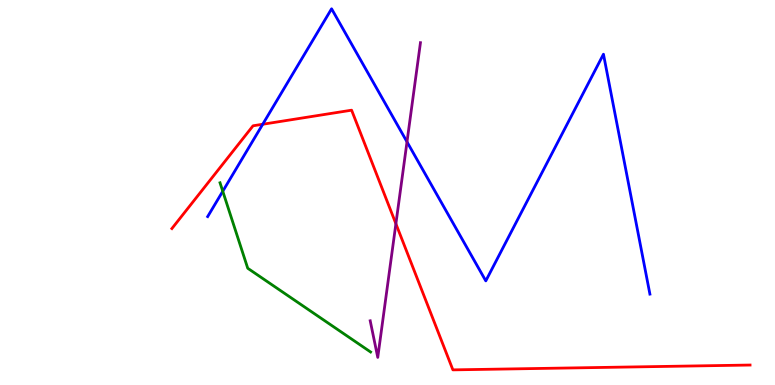[{'lines': ['blue', 'red'], 'intersections': [{'x': 3.39, 'y': 6.77}]}, {'lines': ['green', 'red'], 'intersections': []}, {'lines': ['purple', 'red'], 'intersections': [{'x': 5.11, 'y': 4.19}]}, {'lines': ['blue', 'green'], 'intersections': [{'x': 2.87, 'y': 5.03}]}, {'lines': ['blue', 'purple'], 'intersections': [{'x': 5.25, 'y': 6.32}]}, {'lines': ['green', 'purple'], 'intersections': []}]